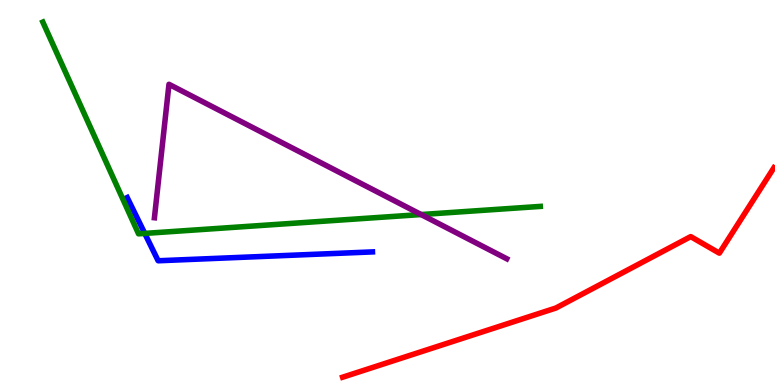[{'lines': ['blue', 'red'], 'intersections': []}, {'lines': ['green', 'red'], 'intersections': []}, {'lines': ['purple', 'red'], 'intersections': []}, {'lines': ['blue', 'green'], 'intersections': [{'x': 1.87, 'y': 3.94}]}, {'lines': ['blue', 'purple'], 'intersections': []}, {'lines': ['green', 'purple'], 'intersections': [{'x': 5.43, 'y': 4.43}]}]